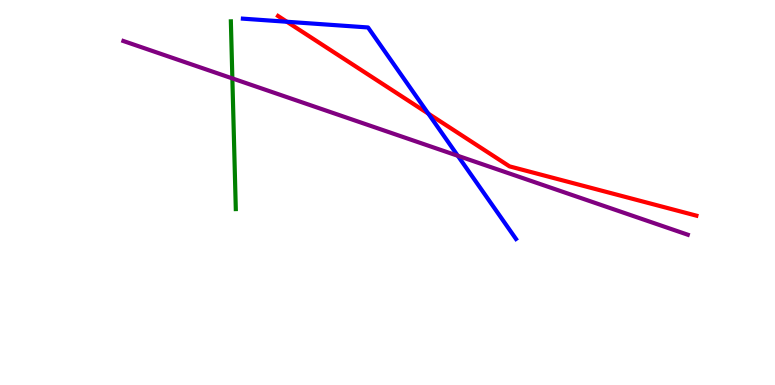[{'lines': ['blue', 'red'], 'intersections': [{'x': 3.7, 'y': 9.43}, {'x': 5.53, 'y': 7.05}]}, {'lines': ['green', 'red'], 'intersections': []}, {'lines': ['purple', 'red'], 'intersections': []}, {'lines': ['blue', 'green'], 'intersections': []}, {'lines': ['blue', 'purple'], 'intersections': [{'x': 5.91, 'y': 5.95}]}, {'lines': ['green', 'purple'], 'intersections': [{'x': 3.0, 'y': 7.96}]}]